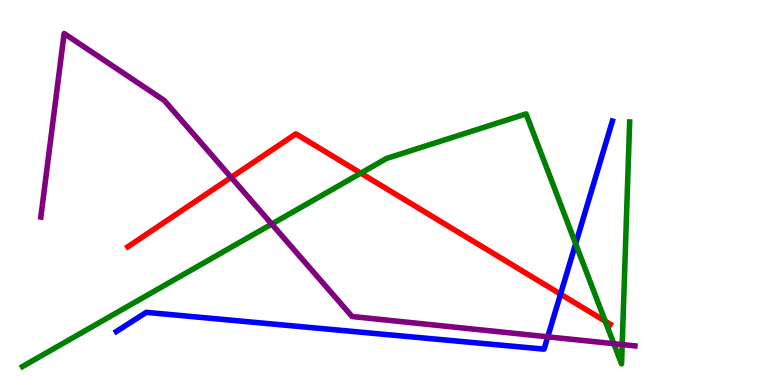[{'lines': ['blue', 'red'], 'intersections': [{'x': 7.23, 'y': 2.36}]}, {'lines': ['green', 'red'], 'intersections': [{'x': 4.66, 'y': 5.5}, {'x': 7.81, 'y': 1.66}]}, {'lines': ['purple', 'red'], 'intersections': [{'x': 2.98, 'y': 5.39}]}, {'lines': ['blue', 'green'], 'intersections': [{'x': 7.43, 'y': 3.67}]}, {'lines': ['blue', 'purple'], 'intersections': [{'x': 7.07, 'y': 1.25}]}, {'lines': ['green', 'purple'], 'intersections': [{'x': 3.51, 'y': 4.18}, {'x': 7.92, 'y': 1.07}, {'x': 8.03, 'y': 1.05}]}]